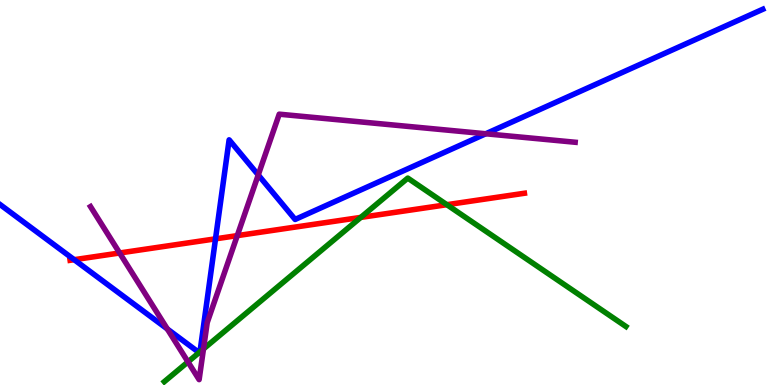[{'lines': ['blue', 'red'], 'intersections': [{'x': 0.957, 'y': 3.25}, {'x': 2.78, 'y': 3.8}]}, {'lines': ['green', 'red'], 'intersections': [{'x': 4.66, 'y': 4.35}, {'x': 5.77, 'y': 4.68}]}, {'lines': ['purple', 'red'], 'intersections': [{'x': 1.54, 'y': 3.43}, {'x': 3.06, 'y': 3.88}]}, {'lines': ['blue', 'green'], 'intersections': [{'x': 2.57, 'y': 0.842}, {'x': 2.58, 'y': 0.861}]}, {'lines': ['blue', 'purple'], 'intersections': [{'x': 2.16, 'y': 1.46}, {'x': 3.33, 'y': 5.46}, {'x': 6.27, 'y': 6.53}]}, {'lines': ['green', 'purple'], 'intersections': [{'x': 2.43, 'y': 0.6}, {'x': 2.63, 'y': 0.937}]}]